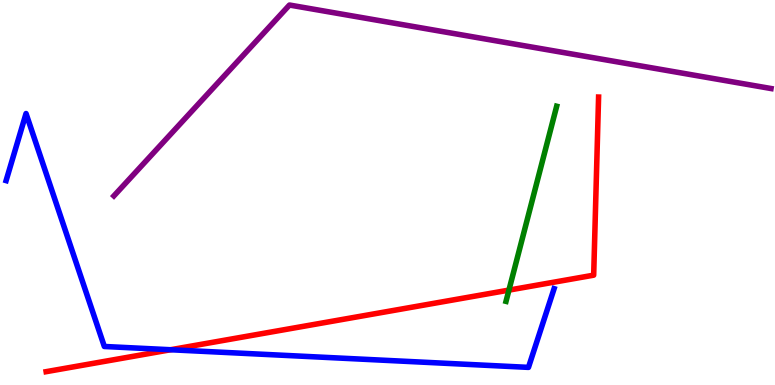[{'lines': ['blue', 'red'], 'intersections': [{'x': 2.2, 'y': 0.916}]}, {'lines': ['green', 'red'], 'intersections': [{'x': 6.57, 'y': 2.46}]}, {'lines': ['purple', 'red'], 'intersections': []}, {'lines': ['blue', 'green'], 'intersections': []}, {'lines': ['blue', 'purple'], 'intersections': []}, {'lines': ['green', 'purple'], 'intersections': []}]